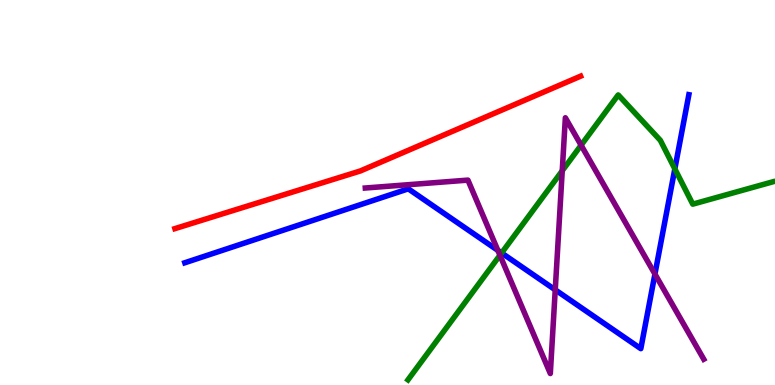[{'lines': ['blue', 'red'], 'intersections': []}, {'lines': ['green', 'red'], 'intersections': []}, {'lines': ['purple', 'red'], 'intersections': []}, {'lines': ['blue', 'green'], 'intersections': [{'x': 6.47, 'y': 3.43}, {'x': 8.71, 'y': 5.61}]}, {'lines': ['blue', 'purple'], 'intersections': [{'x': 6.42, 'y': 3.5}, {'x': 7.16, 'y': 2.47}, {'x': 8.45, 'y': 2.88}]}, {'lines': ['green', 'purple'], 'intersections': [{'x': 6.45, 'y': 3.37}, {'x': 7.25, 'y': 5.56}, {'x': 7.5, 'y': 6.23}]}]